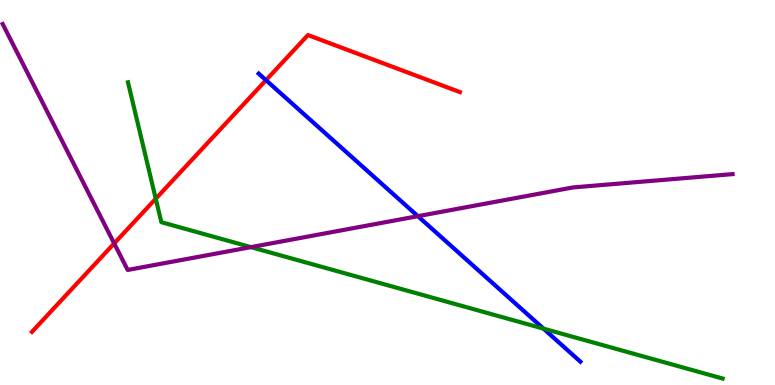[{'lines': ['blue', 'red'], 'intersections': [{'x': 3.43, 'y': 7.92}]}, {'lines': ['green', 'red'], 'intersections': [{'x': 2.01, 'y': 4.84}]}, {'lines': ['purple', 'red'], 'intersections': [{'x': 1.47, 'y': 3.68}]}, {'lines': ['blue', 'green'], 'intersections': [{'x': 7.01, 'y': 1.46}]}, {'lines': ['blue', 'purple'], 'intersections': [{'x': 5.39, 'y': 4.39}]}, {'lines': ['green', 'purple'], 'intersections': [{'x': 3.24, 'y': 3.58}]}]